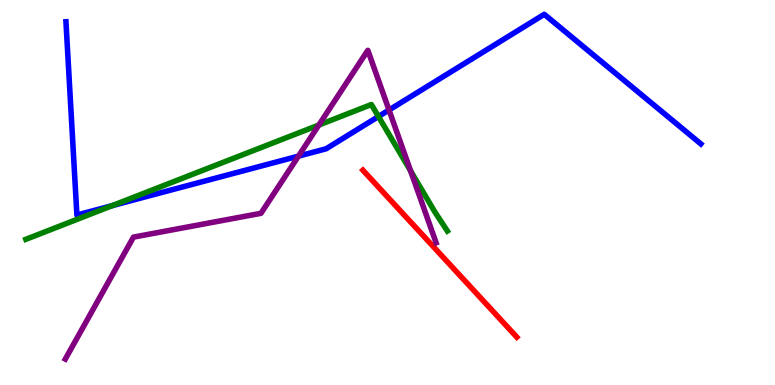[{'lines': ['blue', 'red'], 'intersections': []}, {'lines': ['green', 'red'], 'intersections': []}, {'lines': ['purple', 'red'], 'intersections': []}, {'lines': ['blue', 'green'], 'intersections': [{'x': 1.45, 'y': 4.66}, {'x': 4.88, 'y': 6.97}]}, {'lines': ['blue', 'purple'], 'intersections': [{'x': 3.85, 'y': 5.94}, {'x': 5.02, 'y': 7.14}]}, {'lines': ['green', 'purple'], 'intersections': [{'x': 4.11, 'y': 6.75}, {'x': 5.3, 'y': 5.56}]}]